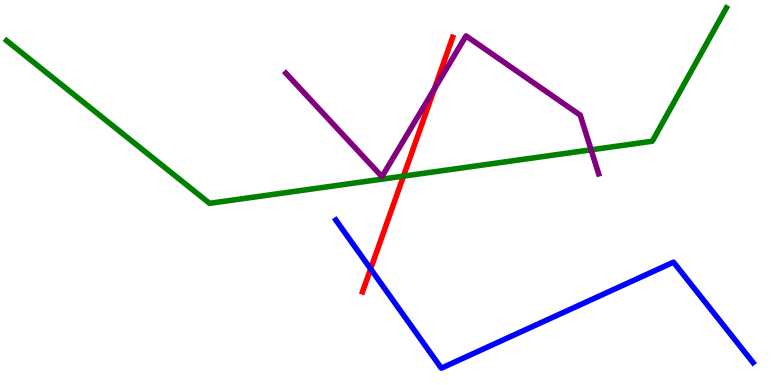[{'lines': ['blue', 'red'], 'intersections': [{'x': 4.78, 'y': 3.02}]}, {'lines': ['green', 'red'], 'intersections': [{'x': 5.21, 'y': 5.43}]}, {'lines': ['purple', 'red'], 'intersections': [{'x': 5.61, 'y': 7.69}]}, {'lines': ['blue', 'green'], 'intersections': []}, {'lines': ['blue', 'purple'], 'intersections': []}, {'lines': ['green', 'purple'], 'intersections': [{'x': 7.63, 'y': 6.11}]}]